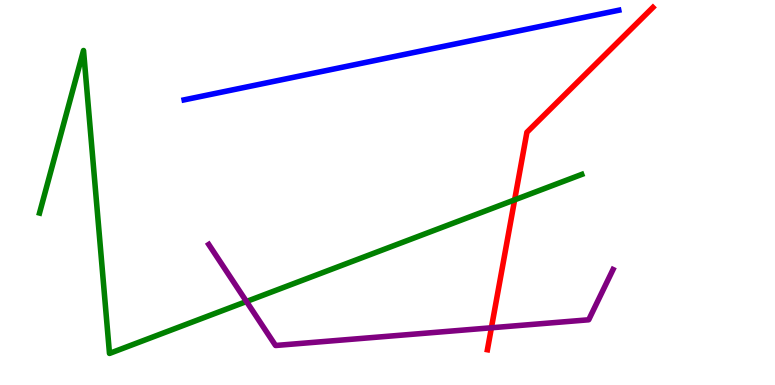[{'lines': ['blue', 'red'], 'intersections': []}, {'lines': ['green', 'red'], 'intersections': [{'x': 6.64, 'y': 4.81}]}, {'lines': ['purple', 'red'], 'intersections': [{'x': 6.34, 'y': 1.49}]}, {'lines': ['blue', 'green'], 'intersections': []}, {'lines': ['blue', 'purple'], 'intersections': []}, {'lines': ['green', 'purple'], 'intersections': [{'x': 3.18, 'y': 2.17}]}]